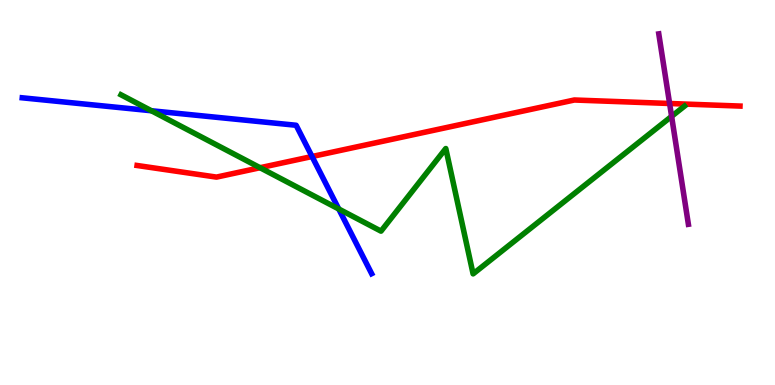[{'lines': ['blue', 'red'], 'intersections': [{'x': 4.03, 'y': 5.93}]}, {'lines': ['green', 'red'], 'intersections': [{'x': 3.36, 'y': 5.64}]}, {'lines': ['purple', 'red'], 'intersections': [{'x': 8.64, 'y': 7.31}]}, {'lines': ['blue', 'green'], 'intersections': [{'x': 1.95, 'y': 7.12}, {'x': 4.37, 'y': 4.57}]}, {'lines': ['blue', 'purple'], 'intersections': []}, {'lines': ['green', 'purple'], 'intersections': [{'x': 8.67, 'y': 6.98}]}]